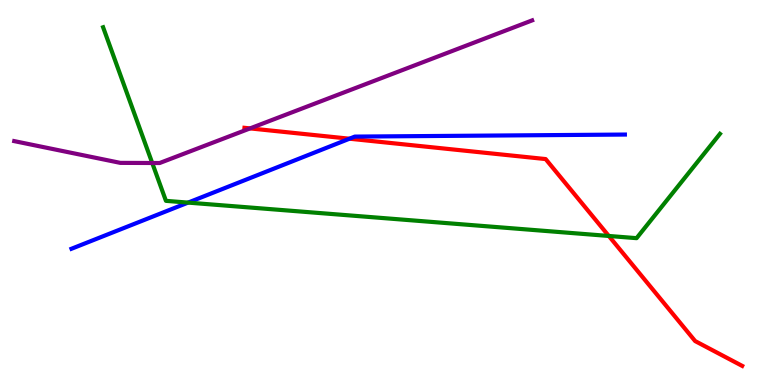[{'lines': ['blue', 'red'], 'intersections': [{'x': 4.51, 'y': 6.4}]}, {'lines': ['green', 'red'], 'intersections': [{'x': 7.86, 'y': 3.87}]}, {'lines': ['purple', 'red'], 'intersections': [{'x': 3.23, 'y': 6.66}]}, {'lines': ['blue', 'green'], 'intersections': [{'x': 2.43, 'y': 4.74}]}, {'lines': ['blue', 'purple'], 'intersections': []}, {'lines': ['green', 'purple'], 'intersections': [{'x': 1.96, 'y': 5.77}]}]